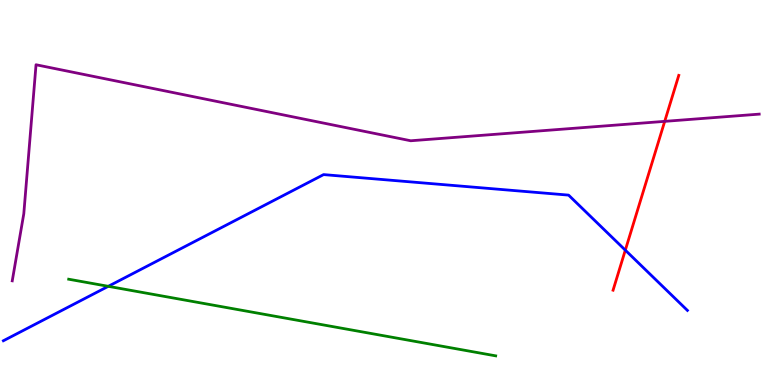[{'lines': ['blue', 'red'], 'intersections': [{'x': 8.07, 'y': 3.5}]}, {'lines': ['green', 'red'], 'intersections': []}, {'lines': ['purple', 'red'], 'intersections': [{'x': 8.58, 'y': 6.85}]}, {'lines': ['blue', 'green'], 'intersections': [{'x': 1.4, 'y': 2.56}]}, {'lines': ['blue', 'purple'], 'intersections': []}, {'lines': ['green', 'purple'], 'intersections': []}]